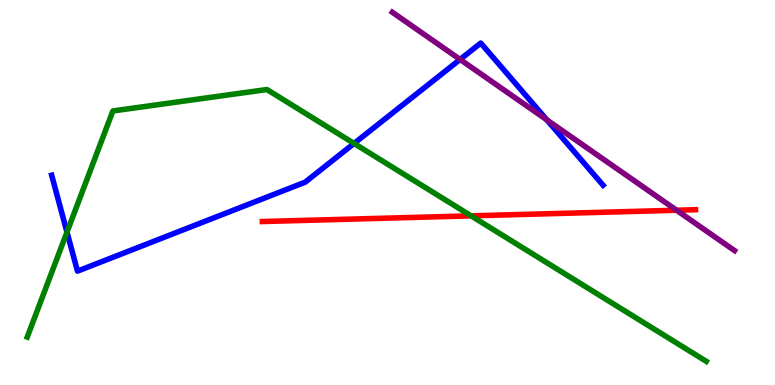[{'lines': ['blue', 'red'], 'intersections': []}, {'lines': ['green', 'red'], 'intersections': [{'x': 6.08, 'y': 4.39}]}, {'lines': ['purple', 'red'], 'intersections': [{'x': 8.73, 'y': 4.54}]}, {'lines': ['blue', 'green'], 'intersections': [{'x': 0.864, 'y': 3.97}, {'x': 4.57, 'y': 6.27}]}, {'lines': ['blue', 'purple'], 'intersections': [{'x': 5.94, 'y': 8.46}, {'x': 7.06, 'y': 6.89}]}, {'lines': ['green', 'purple'], 'intersections': []}]